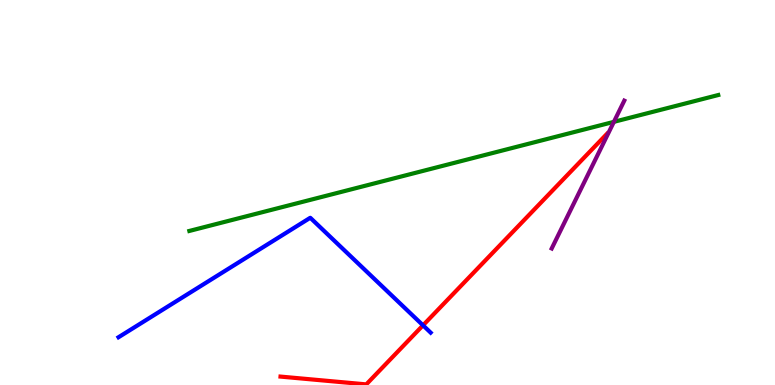[{'lines': ['blue', 'red'], 'intersections': [{'x': 5.46, 'y': 1.55}]}, {'lines': ['green', 'red'], 'intersections': []}, {'lines': ['purple', 'red'], 'intersections': []}, {'lines': ['blue', 'green'], 'intersections': []}, {'lines': ['blue', 'purple'], 'intersections': []}, {'lines': ['green', 'purple'], 'intersections': [{'x': 7.92, 'y': 6.84}]}]